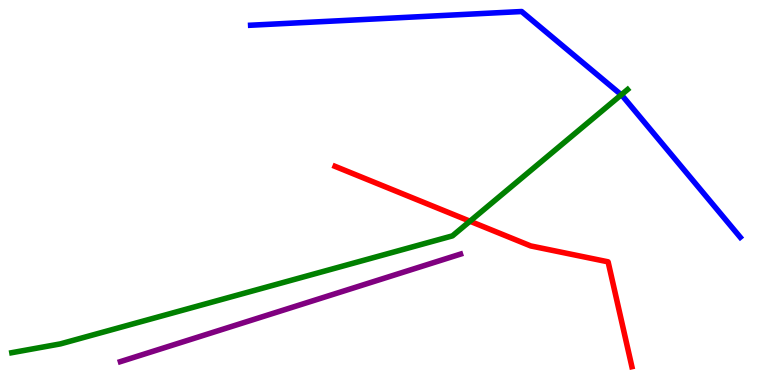[{'lines': ['blue', 'red'], 'intersections': []}, {'lines': ['green', 'red'], 'intersections': [{'x': 6.06, 'y': 4.25}]}, {'lines': ['purple', 'red'], 'intersections': []}, {'lines': ['blue', 'green'], 'intersections': [{'x': 8.02, 'y': 7.54}]}, {'lines': ['blue', 'purple'], 'intersections': []}, {'lines': ['green', 'purple'], 'intersections': []}]